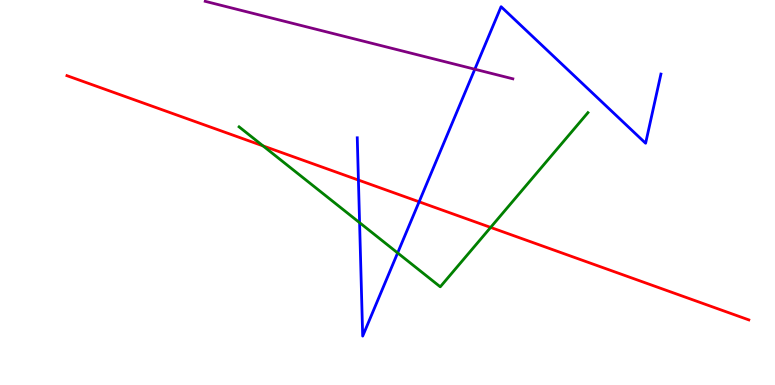[{'lines': ['blue', 'red'], 'intersections': [{'x': 4.62, 'y': 5.32}, {'x': 5.41, 'y': 4.76}]}, {'lines': ['green', 'red'], 'intersections': [{'x': 3.39, 'y': 6.21}, {'x': 6.33, 'y': 4.09}]}, {'lines': ['purple', 'red'], 'intersections': []}, {'lines': ['blue', 'green'], 'intersections': [{'x': 4.64, 'y': 4.22}, {'x': 5.13, 'y': 3.43}]}, {'lines': ['blue', 'purple'], 'intersections': [{'x': 6.13, 'y': 8.2}]}, {'lines': ['green', 'purple'], 'intersections': []}]